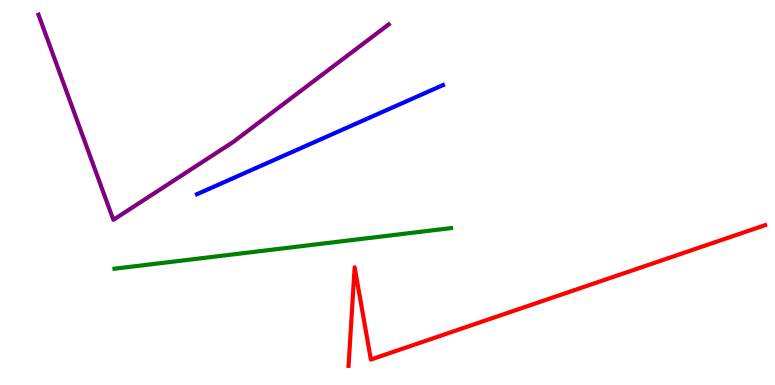[{'lines': ['blue', 'red'], 'intersections': []}, {'lines': ['green', 'red'], 'intersections': []}, {'lines': ['purple', 'red'], 'intersections': []}, {'lines': ['blue', 'green'], 'intersections': []}, {'lines': ['blue', 'purple'], 'intersections': []}, {'lines': ['green', 'purple'], 'intersections': []}]